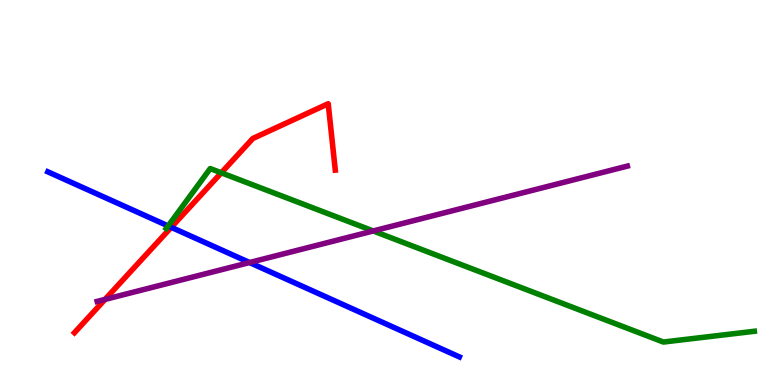[{'lines': ['blue', 'red'], 'intersections': [{'x': 2.21, 'y': 4.1}]}, {'lines': ['green', 'red'], 'intersections': [{'x': 2.86, 'y': 5.51}]}, {'lines': ['purple', 'red'], 'intersections': [{'x': 1.36, 'y': 2.22}]}, {'lines': ['blue', 'green'], 'intersections': [{'x': 2.17, 'y': 4.13}]}, {'lines': ['blue', 'purple'], 'intersections': [{'x': 3.22, 'y': 3.18}]}, {'lines': ['green', 'purple'], 'intersections': [{'x': 4.82, 'y': 4.0}]}]